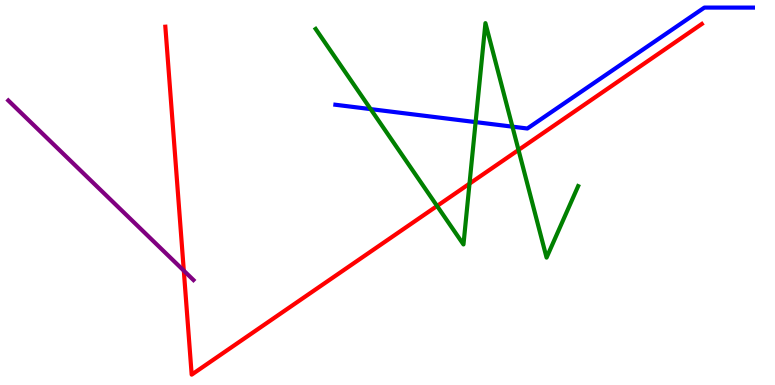[{'lines': ['blue', 'red'], 'intersections': []}, {'lines': ['green', 'red'], 'intersections': [{'x': 5.64, 'y': 4.65}, {'x': 6.06, 'y': 5.23}, {'x': 6.69, 'y': 6.1}]}, {'lines': ['purple', 'red'], 'intersections': [{'x': 2.37, 'y': 2.97}]}, {'lines': ['blue', 'green'], 'intersections': [{'x': 4.78, 'y': 7.17}, {'x': 6.14, 'y': 6.83}, {'x': 6.61, 'y': 6.71}]}, {'lines': ['blue', 'purple'], 'intersections': []}, {'lines': ['green', 'purple'], 'intersections': []}]